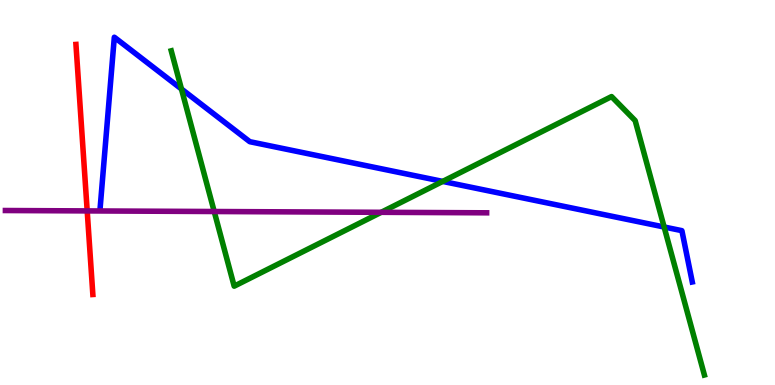[{'lines': ['blue', 'red'], 'intersections': []}, {'lines': ['green', 'red'], 'intersections': []}, {'lines': ['purple', 'red'], 'intersections': [{'x': 1.13, 'y': 4.52}]}, {'lines': ['blue', 'green'], 'intersections': [{'x': 2.34, 'y': 7.69}, {'x': 5.71, 'y': 5.29}, {'x': 8.57, 'y': 4.1}]}, {'lines': ['blue', 'purple'], 'intersections': []}, {'lines': ['green', 'purple'], 'intersections': [{'x': 2.76, 'y': 4.51}, {'x': 4.92, 'y': 4.49}]}]